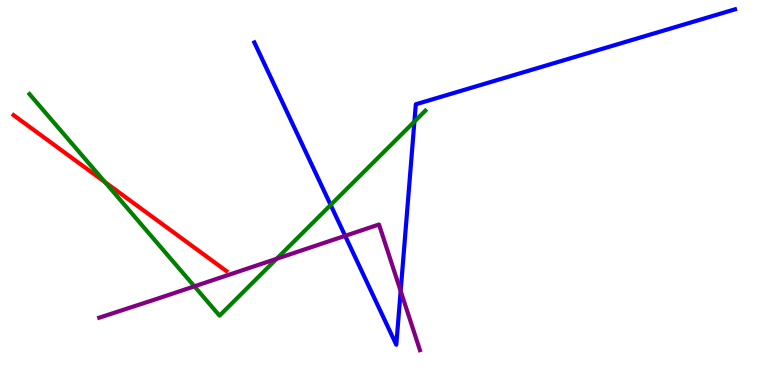[{'lines': ['blue', 'red'], 'intersections': []}, {'lines': ['green', 'red'], 'intersections': [{'x': 1.35, 'y': 5.27}]}, {'lines': ['purple', 'red'], 'intersections': []}, {'lines': ['blue', 'green'], 'intersections': [{'x': 4.27, 'y': 4.68}, {'x': 5.35, 'y': 6.84}]}, {'lines': ['blue', 'purple'], 'intersections': [{'x': 4.45, 'y': 3.87}, {'x': 5.17, 'y': 2.44}]}, {'lines': ['green', 'purple'], 'intersections': [{'x': 2.51, 'y': 2.56}, {'x': 3.57, 'y': 3.28}]}]